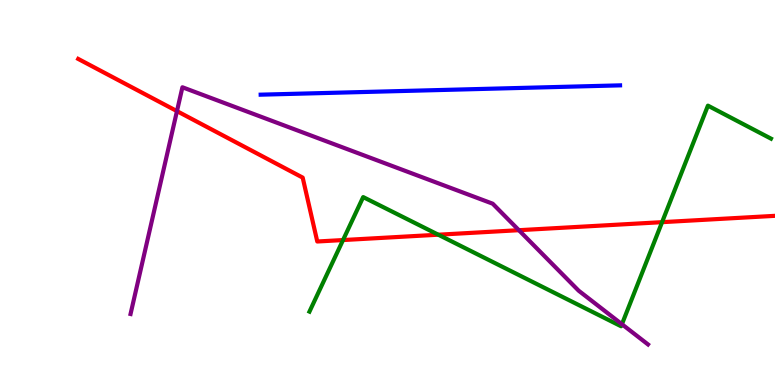[{'lines': ['blue', 'red'], 'intersections': []}, {'lines': ['green', 'red'], 'intersections': [{'x': 4.43, 'y': 3.76}, {'x': 5.66, 'y': 3.9}, {'x': 8.54, 'y': 4.23}]}, {'lines': ['purple', 'red'], 'intersections': [{'x': 2.28, 'y': 7.11}, {'x': 6.7, 'y': 4.02}]}, {'lines': ['blue', 'green'], 'intersections': []}, {'lines': ['blue', 'purple'], 'intersections': []}, {'lines': ['green', 'purple'], 'intersections': [{'x': 8.02, 'y': 1.58}]}]